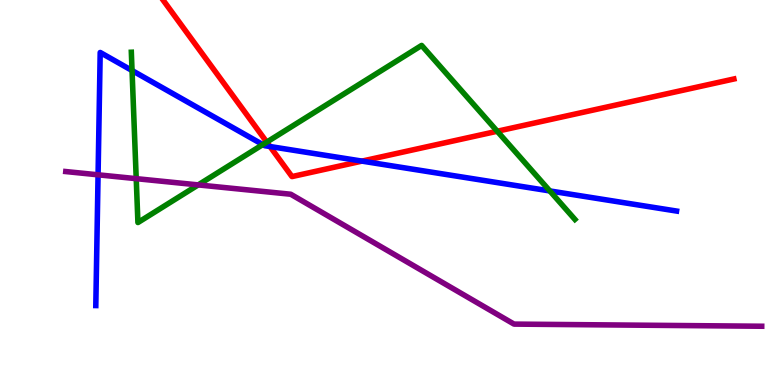[{'lines': ['blue', 'red'], 'intersections': [{'x': 3.48, 'y': 6.19}, {'x': 4.67, 'y': 5.82}]}, {'lines': ['green', 'red'], 'intersections': [{'x': 3.44, 'y': 6.31}, {'x': 6.42, 'y': 6.59}]}, {'lines': ['purple', 'red'], 'intersections': []}, {'lines': ['blue', 'green'], 'intersections': [{'x': 1.7, 'y': 8.17}, {'x': 3.39, 'y': 6.24}, {'x': 7.09, 'y': 5.04}]}, {'lines': ['blue', 'purple'], 'intersections': [{'x': 1.27, 'y': 5.46}]}, {'lines': ['green', 'purple'], 'intersections': [{'x': 1.76, 'y': 5.36}, {'x': 2.56, 'y': 5.2}]}]